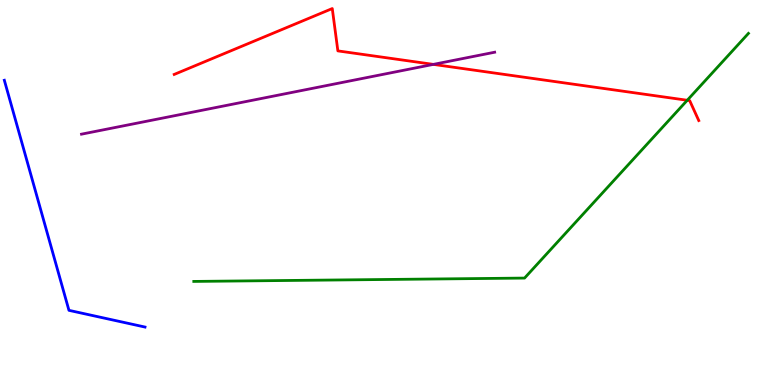[{'lines': ['blue', 'red'], 'intersections': []}, {'lines': ['green', 'red'], 'intersections': [{'x': 8.87, 'y': 7.4}]}, {'lines': ['purple', 'red'], 'intersections': [{'x': 5.59, 'y': 8.33}]}, {'lines': ['blue', 'green'], 'intersections': []}, {'lines': ['blue', 'purple'], 'intersections': []}, {'lines': ['green', 'purple'], 'intersections': []}]